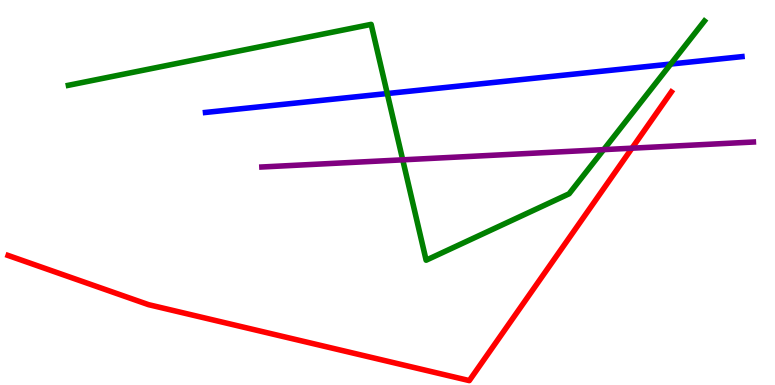[{'lines': ['blue', 'red'], 'intersections': []}, {'lines': ['green', 'red'], 'intersections': []}, {'lines': ['purple', 'red'], 'intersections': [{'x': 8.15, 'y': 6.15}]}, {'lines': ['blue', 'green'], 'intersections': [{'x': 5.0, 'y': 7.57}, {'x': 8.65, 'y': 8.34}]}, {'lines': ['blue', 'purple'], 'intersections': []}, {'lines': ['green', 'purple'], 'intersections': [{'x': 5.2, 'y': 5.85}, {'x': 7.79, 'y': 6.11}]}]